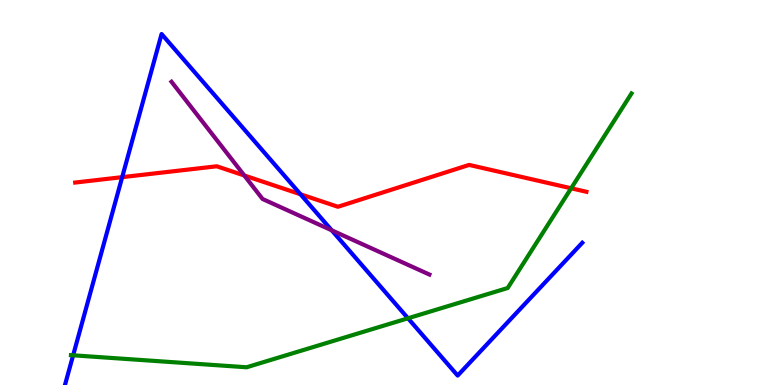[{'lines': ['blue', 'red'], 'intersections': [{'x': 1.58, 'y': 5.4}, {'x': 3.88, 'y': 4.95}]}, {'lines': ['green', 'red'], 'intersections': [{'x': 7.37, 'y': 5.11}]}, {'lines': ['purple', 'red'], 'intersections': [{'x': 3.15, 'y': 5.44}]}, {'lines': ['blue', 'green'], 'intersections': [{'x': 0.944, 'y': 0.771}, {'x': 5.26, 'y': 1.73}]}, {'lines': ['blue', 'purple'], 'intersections': [{'x': 4.28, 'y': 4.02}]}, {'lines': ['green', 'purple'], 'intersections': []}]